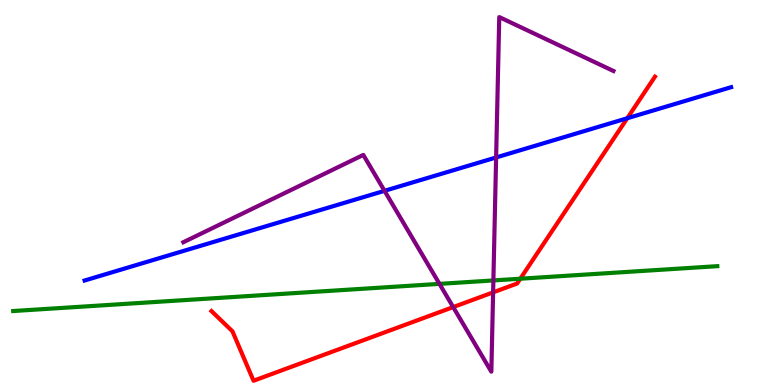[{'lines': ['blue', 'red'], 'intersections': [{'x': 8.09, 'y': 6.93}]}, {'lines': ['green', 'red'], 'intersections': [{'x': 6.71, 'y': 2.76}]}, {'lines': ['purple', 'red'], 'intersections': [{'x': 5.85, 'y': 2.02}, {'x': 6.36, 'y': 2.41}]}, {'lines': ['blue', 'green'], 'intersections': []}, {'lines': ['blue', 'purple'], 'intersections': [{'x': 4.96, 'y': 5.04}, {'x': 6.4, 'y': 5.91}]}, {'lines': ['green', 'purple'], 'intersections': [{'x': 5.67, 'y': 2.63}, {'x': 6.37, 'y': 2.72}]}]